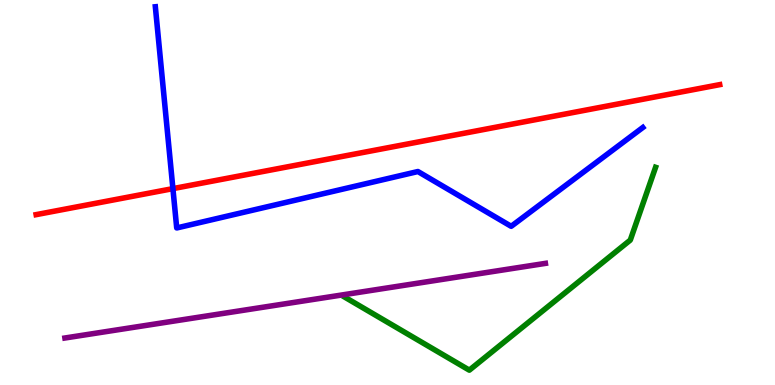[{'lines': ['blue', 'red'], 'intersections': [{'x': 2.23, 'y': 5.1}]}, {'lines': ['green', 'red'], 'intersections': []}, {'lines': ['purple', 'red'], 'intersections': []}, {'lines': ['blue', 'green'], 'intersections': []}, {'lines': ['blue', 'purple'], 'intersections': []}, {'lines': ['green', 'purple'], 'intersections': []}]